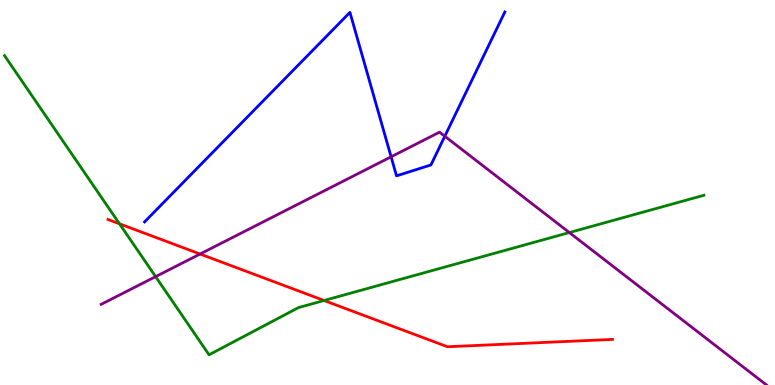[{'lines': ['blue', 'red'], 'intersections': []}, {'lines': ['green', 'red'], 'intersections': [{'x': 1.54, 'y': 4.19}, {'x': 4.18, 'y': 2.19}]}, {'lines': ['purple', 'red'], 'intersections': [{'x': 2.58, 'y': 3.4}]}, {'lines': ['blue', 'green'], 'intersections': []}, {'lines': ['blue', 'purple'], 'intersections': [{'x': 5.05, 'y': 5.93}, {'x': 5.74, 'y': 6.46}]}, {'lines': ['green', 'purple'], 'intersections': [{'x': 2.01, 'y': 2.81}, {'x': 7.35, 'y': 3.96}]}]